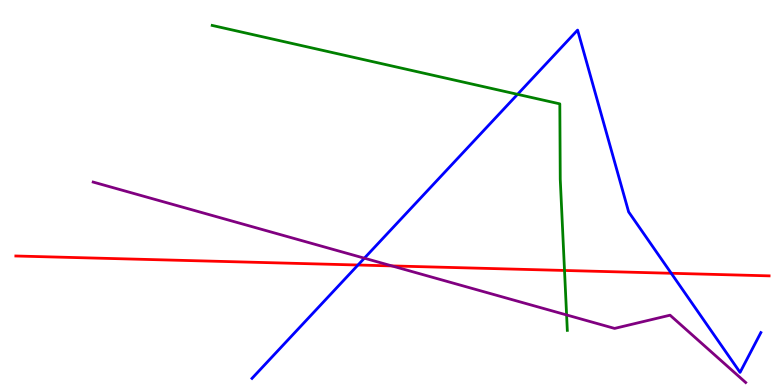[{'lines': ['blue', 'red'], 'intersections': [{'x': 4.62, 'y': 3.12}, {'x': 8.66, 'y': 2.9}]}, {'lines': ['green', 'red'], 'intersections': [{'x': 7.28, 'y': 2.98}]}, {'lines': ['purple', 'red'], 'intersections': [{'x': 5.06, 'y': 3.09}]}, {'lines': ['blue', 'green'], 'intersections': [{'x': 6.68, 'y': 7.55}]}, {'lines': ['blue', 'purple'], 'intersections': [{'x': 4.7, 'y': 3.29}]}, {'lines': ['green', 'purple'], 'intersections': [{'x': 7.31, 'y': 1.82}]}]